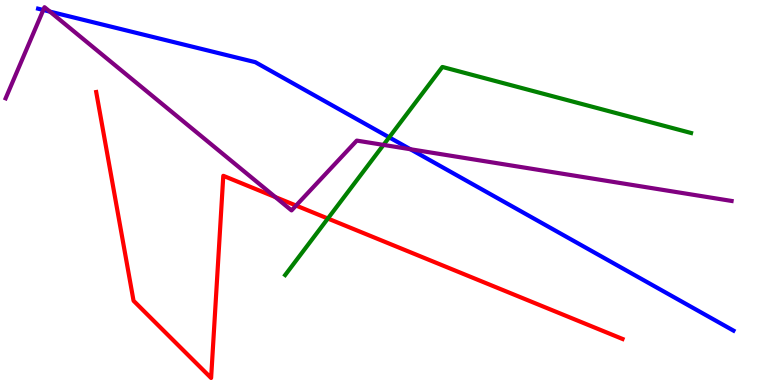[{'lines': ['blue', 'red'], 'intersections': []}, {'lines': ['green', 'red'], 'intersections': [{'x': 4.23, 'y': 4.32}]}, {'lines': ['purple', 'red'], 'intersections': [{'x': 3.55, 'y': 4.88}, {'x': 3.82, 'y': 4.66}]}, {'lines': ['blue', 'green'], 'intersections': [{'x': 5.02, 'y': 6.43}]}, {'lines': ['blue', 'purple'], 'intersections': [{'x': 0.559, 'y': 9.74}, {'x': 0.643, 'y': 9.7}, {'x': 5.3, 'y': 6.12}]}, {'lines': ['green', 'purple'], 'intersections': [{'x': 4.95, 'y': 6.24}]}]